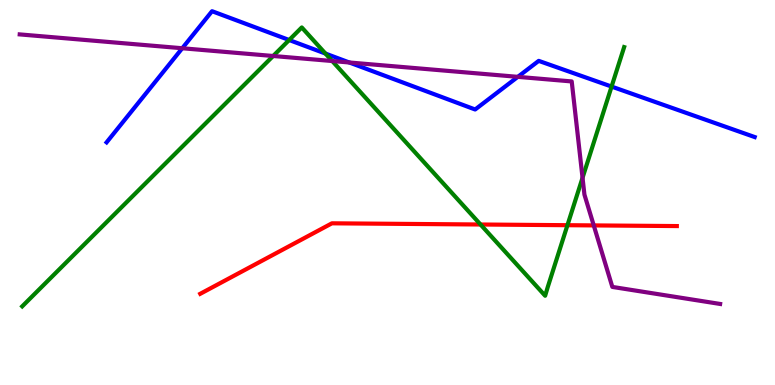[{'lines': ['blue', 'red'], 'intersections': []}, {'lines': ['green', 'red'], 'intersections': [{'x': 6.2, 'y': 4.17}, {'x': 7.32, 'y': 4.15}]}, {'lines': ['purple', 'red'], 'intersections': [{'x': 7.66, 'y': 4.15}]}, {'lines': ['blue', 'green'], 'intersections': [{'x': 3.73, 'y': 8.96}, {'x': 4.2, 'y': 8.61}, {'x': 7.89, 'y': 7.75}]}, {'lines': ['blue', 'purple'], 'intersections': [{'x': 2.35, 'y': 8.75}, {'x': 4.51, 'y': 8.38}, {'x': 6.68, 'y': 8.0}]}, {'lines': ['green', 'purple'], 'intersections': [{'x': 3.52, 'y': 8.55}, {'x': 4.29, 'y': 8.41}, {'x': 7.52, 'y': 5.38}]}]